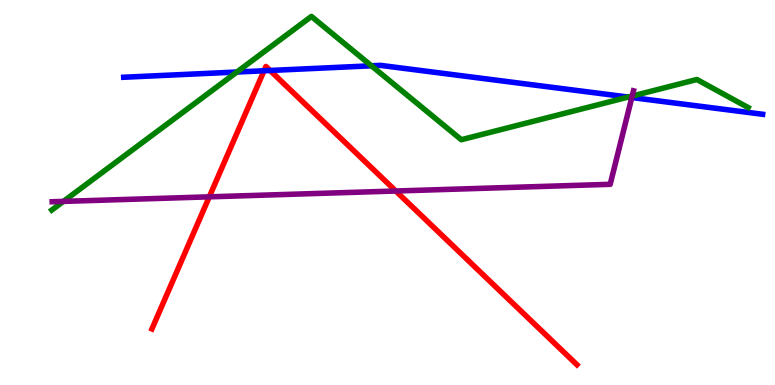[{'lines': ['blue', 'red'], 'intersections': [{'x': 3.41, 'y': 8.16}, {'x': 3.49, 'y': 8.17}]}, {'lines': ['green', 'red'], 'intersections': []}, {'lines': ['purple', 'red'], 'intersections': [{'x': 2.7, 'y': 4.89}, {'x': 5.11, 'y': 5.04}]}, {'lines': ['blue', 'green'], 'intersections': [{'x': 3.06, 'y': 8.13}, {'x': 4.79, 'y': 8.29}, {'x': 8.11, 'y': 7.48}]}, {'lines': ['blue', 'purple'], 'intersections': [{'x': 8.15, 'y': 7.47}]}, {'lines': ['green', 'purple'], 'intersections': [{'x': 0.818, 'y': 4.77}, {'x': 8.16, 'y': 7.51}]}]